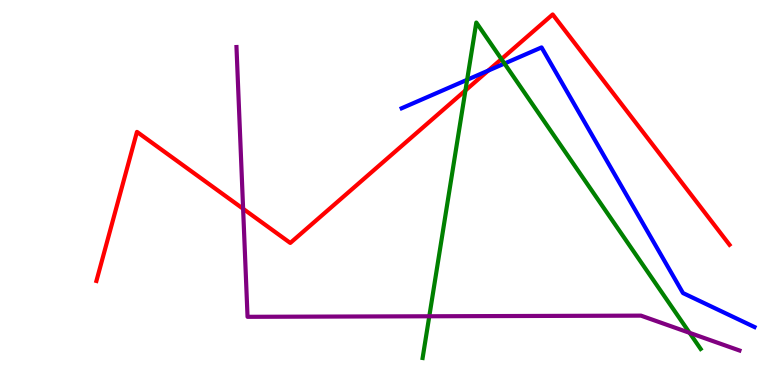[{'lines': ['blue', 'red'], 'intersections': [{'x': 6.3, 'y': 8.17}]}, {'lines': ['green', 'red'], 'intersections': [{'x': 6.01, 'y': 7.65}, {'x': 6.47, 'y': 8.47}]}, {'lines': ['purple', 'red'], 'intersections': [{'x': 3.14, 'y': 4.58}]}, {'lines': ['blue', 'green'], 'intersections': [{'x': 6.03, 'y': 7.93}, {'x': 6.51, 'y': 8.35}]}, {'lines': ['blue', 'purple'], 'intersections': []}, {'lines': ['green', 'purple'], 'intersections': [{'x': 5.54, 'y': 1.79}, {'x': 8.9, 'y': 1.35}]}]